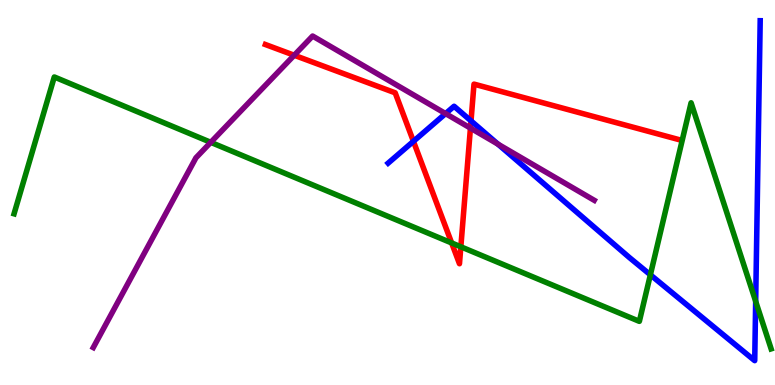[{'lines': ['blue', 'red'], 'intersections': [{'x': 5.33, 'y': 6.33}, {'x': 6.08, 'y': 6.86}]}, {'lines': ['green', 'red'], 'intersections': [{'x': 5.83, 'y': 3.69}, {'x': 5.95, 'y': 3.59}]}, {'lines': ['purple', 'red'], 'intersections': [{'x': 3.8, 'y': 8.56}, {'x': 6.07, 'y': 6.67}]}, {'lines': ['blue', 'green'], 'intersections': [{'x': 8.39, 'y': 2.86}, {'x': 9.75, 'y': 2.17}]}, {'lines': ['blue', 'purple'], 'intersections': [{'x': 5.75, 'y': 7.05}, {'x': 6.43, 'y': 6.26}]}, {'lines': ['green', 'purple'], 'intersections': [{'x': 2.72, 'y': 6.3}]}]